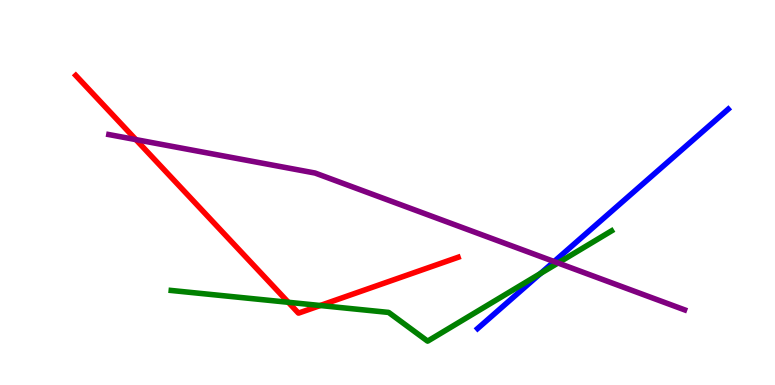[{'lines': ['blue', 'red'], 'intersections': []}, {'lines': ['green', 'red'], 'intersections': [{'x': 3.72, 'y': 2.15}, {'x': 4.13, 'y': 2.06}]}, {'lines': ['purple', 'red'], 'intersections': [{'x': 1.75, 'y': 6.37}]}, {'lines': ['blue', 'green'], 'intersections': [{'x': 6.97, 'y': 2.9}]}, {'lines': ['blue', 'purple'], 'intersections': [{'x': 7.15, 'y': 3.21}]}, {'lines': ['green', 'purple'], 'intersections': [{'x': 7.2, 'y': 3.17}]}]